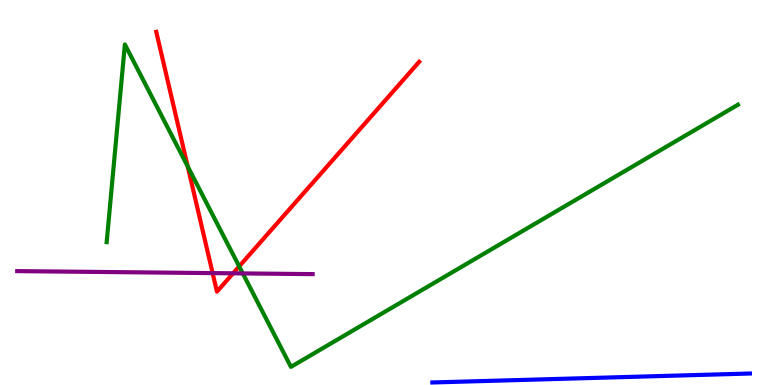[{'lines': ['blue', 'red'], 'intersections': []}, {'lines': ['green', 'red'], 'intersections': [{'x': 2.42, 'y': 5.68}, {'x': 3.09, 'y': 3.08}]}, {'lines': ['purple', 'red'], 'intersections': [{'x': 2.74, 'y': 2.91}, {'x': 3.01, 'y': 2.9}]}, {'lines': ['blue', 'green'], 'intersections': []}, {'lines': ['blue', 'purple'], 'intersections': []}, {'lines': ['green', 'purple'], 'intersections': [{'x': 3.13, 'y': 2.9}]}]